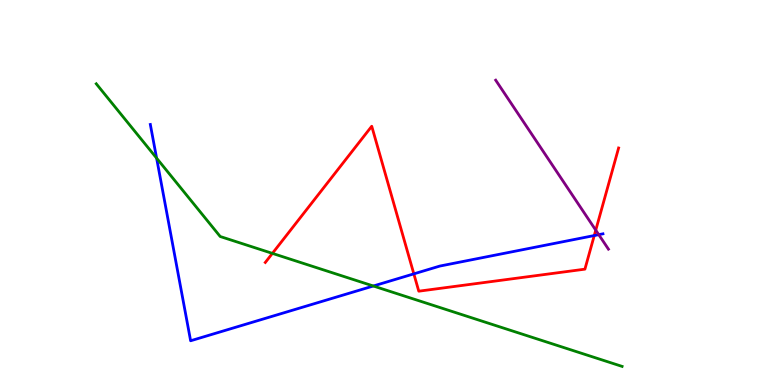[{'lines': ['blue', 'red'], 'intersections': [{'x': 5.34, 'y': 2.89}, {'x': 7.67, 'y': 3.88}]}, {'lines': ['green', 'red'], 'intersections': [{'x': 3.51, 'y': 3.42}]}, {'lines': ['purple', 'red'], 'intersections': [{'x': 7.69, 'y': 4.02}]}, {'lines': ['blue', 'green'], 'intersections': [{'x': 2.02, 'y': 5.89}, {'x': 4.82, 'y': 2.57}]}, {'lines': ['blue', 'purple'], 'intersections': [{'x': 7.73, 'y': 3.91}]}, {'lines': ['green', 'purple'], 'intersections': []}]